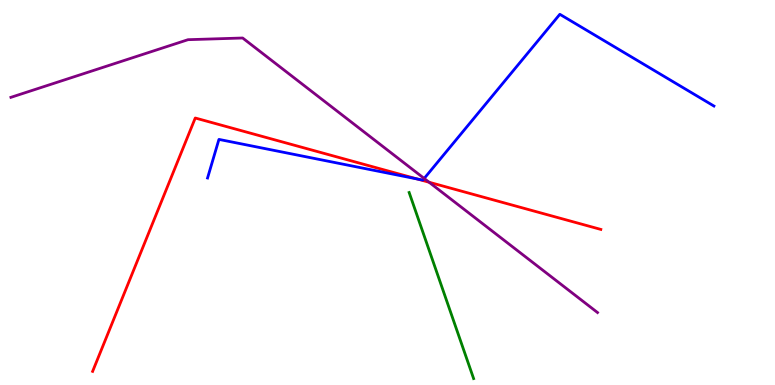[{'lines': ['blue', 'red'], 'intersections': [{'x': 5.38, 'y': 5.35}]}, {'lines': ['green', 'red'], 'intersections': []}, {'lines': ['purple', 'red'], 'intersections': [{'x': 5.54, 'y': 5.27}]}, {'lines': ['blue', 'green'], 'intersections': []}, {'lines': ['blue', 'purple'], 'intersections': [{'x': 5.47, 'y': 5.36}]}, {'lines': ['green', 'purple'], 'intersections': []}]